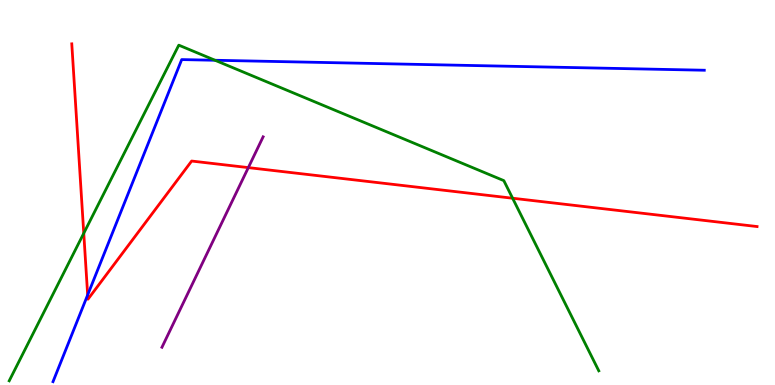[{'lines': ['blue', 'red'], 'intersections': [{'x': 1.13, 'y': 2.34}]}, {'lines': ['green', 'red'], 'intersections': [{'x': 1.08, 'y': 3.94}, {'x': 6.61, 'y': 4.85}]}, {'lines': ['purple', 'red'], 'intersections': [{'x': 3.2, 'y': 5.65}]}, {'lines': ['blue', 'green'], 'intersections': [{'x': 2.77, 'y': 8.43}]}, {'lines': ['blue', 'purple'], 'intersections': []}, {'lines': ['green', 'purple'], 'intersections': []}]